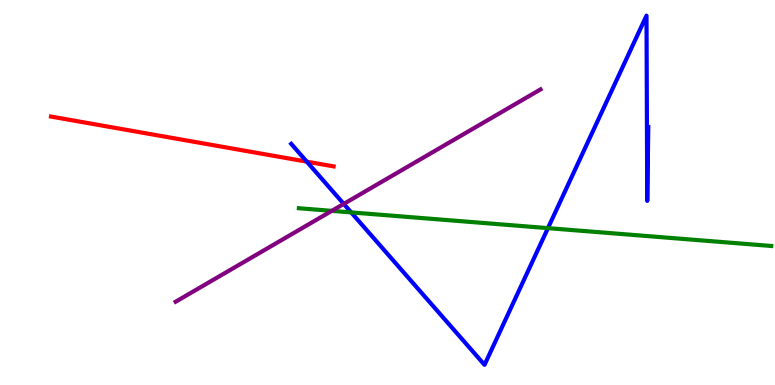[{'lines': ['blue', 'red'], 'intersections': [{'x': 3.96, 'y': 5.8}]}, {'lines': ['green', 'red'], 'intersections': []}, {'lines': ['purple', 'red'], 'intersections': []}, {'lines': ['blue', 'green'], 'intersections': [{'x': 4.53, 'y': 4.48}, {'x': 7.07, 'y': 4.07}]}, {'lines': ['blue', 'purple'], 'intersections': [{'x': 4.44, 'y': 4.7}]}, {'lines': ['green', 'purple'], 'intersections': [{'x': 4.28, 'y': 4.52}]}]